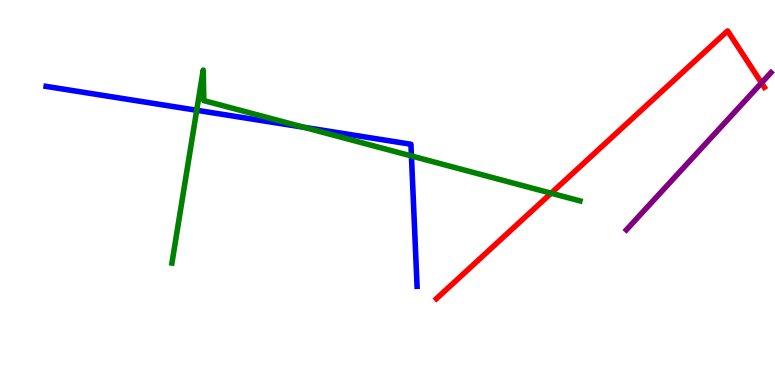[{'lines': ['blue', 'red'], 'intersections': []}, {'lines': ['green', 'red'], 'intersections': [{'x': 7.11, 'y': 4.98}]}, {'lines': ['purple', 'red'], 'intersections': [{'x': 9.83, 'y': 7.85}]}, {'lines': ['blue', 'green'], 'intersections': [{'x': 2.54, 'y': 7.14}, {'x': 3.92, 'y': 6.69}, {'x': 5.31, 'y': 5.95}]}, {'lines': ['blue', 'purple'], 'intersections': []}, {'lines': ['green', 'purple'], 'intersections': []}]